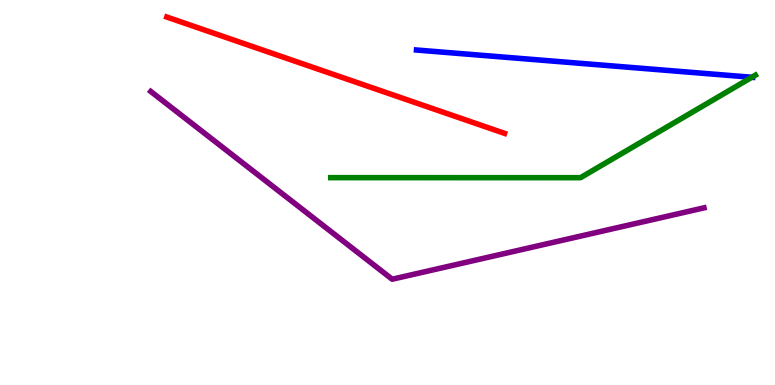[{'lines': ['blue', 'red'], 'intersections': []}, {'lines': ['green', 'red'], 'intersections': []}, {'lines': ['purple', 'red'], 'intersections': []}, {'lines': ['blue', 'green'], 'intersections': [{'x': 9.7, 'y': 7.99}]}, {'lines': ['blue', 'purple'], 'intersections': []}, {'lines': ['green', 'purple'], 'intersections': []}]